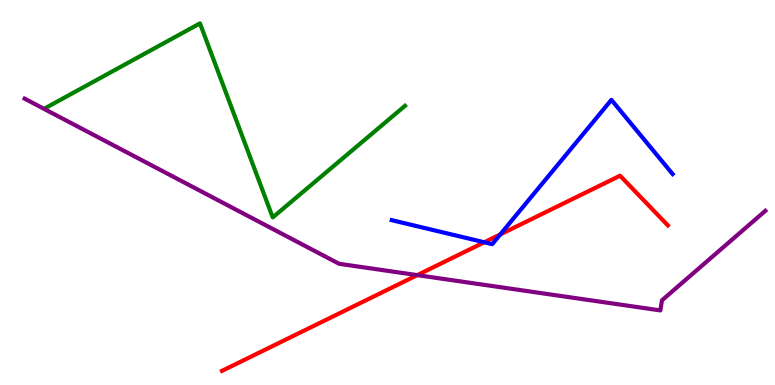[{'lines': ['blue', 'red'], 'intersections': [{'x': 6.25, 'y': 3.71}, {'x': 6.45, 'y': 3.91}]}, {'lines': ['green', 'red'], 'intersections': []}, {'lines': ['purple', 'red'], 'intersections': [{'x': 5.38, 'y': 2.85}]}, {'lines': ['blue', 'green'], 'intersections': []}, {'lines': ['blue', 'purple'], 'intersections': []}, {'lines': ['green', 'purple'], 'intersections': []}]